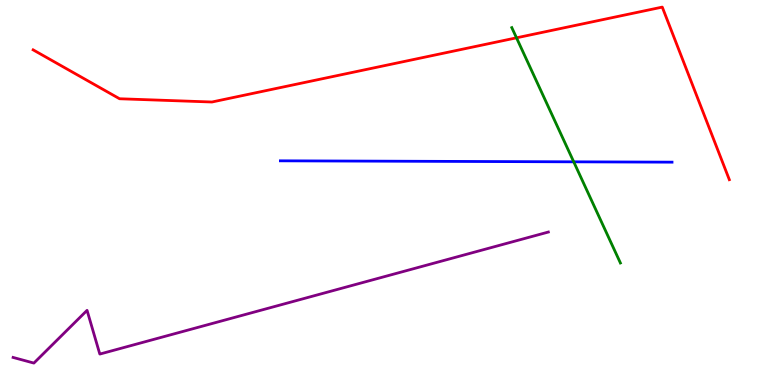[{'lines': ['blue', 'red'], 'intersections': []}, {'lines': ['green', 'red'], 'intersections': [{'x': 6.66, 'y': 9.02}]}, {'lines': ['purple', 'red'], 'intersections': []}, {'lines': ['blue', 'green'], 'intersections': [{'x': 7.4, 'y': 5.8}]}, {'lines': ['blue', 'purple'], 'intersections': []}, {'lines': ['green', 'purple'], 'intersections': []}]